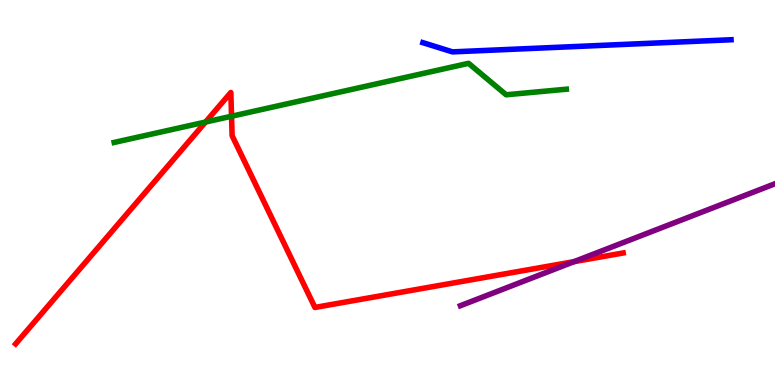[{'lines': ['blue', 'red'], 'intersections': []}, {'lines': ['green', 'red'], 'intersections': [{'x': 2.65, 'y': 6.83}, {'x': 2.99, 'y': 6.98}]}, {'lines': ['purple', 'red'], 'intersections': [{'x': 7.41, 'y': 3.2}]}, {'lines': ['blue', 'green'], 'intersections': []}, {'lines': ['blue', 'purple'], 'intersections': []}, {'lines': ['green', 'purple'], 'intersections': []}]